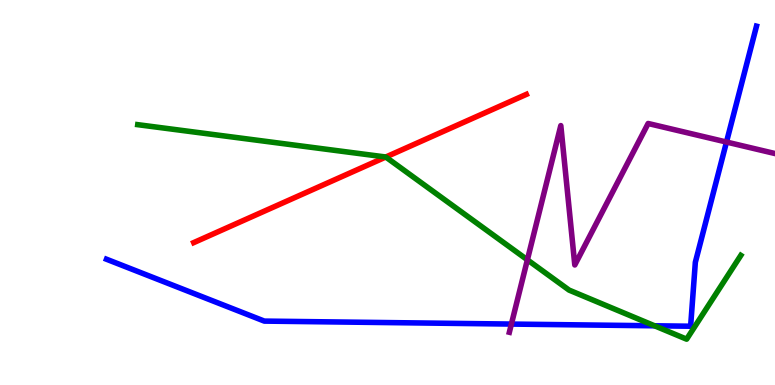[{'lines': ['blue', 'red'], 'intersections': []}, {'lines': ['green', 'red'], 'intersections': [{'x': 4.98, 'y': 5.92}]}, {'lines': ['purple', 'red'], 'intersections': []}, {'lines': ['blue', 'green'], 'intersections': [{'x': 8.45, 'y': 1.54}]}, {'lines': ['blue', 'purple'], 'intersections': [{'x': 6.6, 'y': 1.58}, {'x': 9.37, 'y': 6.31}]}, {'lines': ['green', 'purple'], 'intersections': [{'x': 6.81, 'y': 3.25}]}]